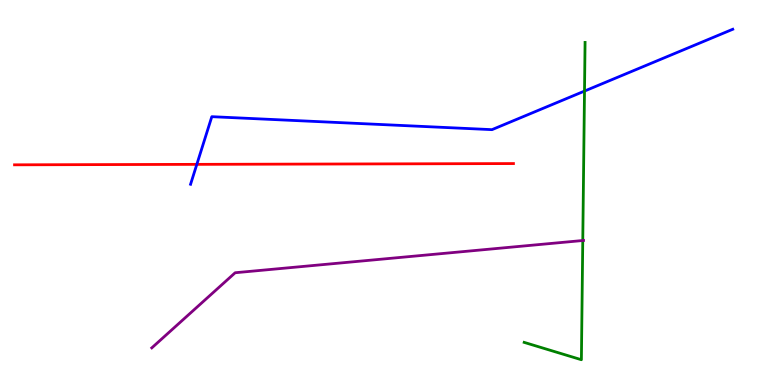[{'lines': ['blue', 'red'], 'intersections': [{'x': 2.54, 'y': 5.73}]}, {'lines': ['green', 'red'], 'intersections': []}, {'lines': ['purple', 'red'], 'intersections': []}, {'lines': ['blue', 'green'], 'intersections': [{'x': 7.54, 'y': 7.63}]}, {'lines': ['blue', 'purple'], 'intersections': []}, {'lines': ['green', 'purple'], 'intersections': [{'x': 7.52, 'y': 3.75}]}]